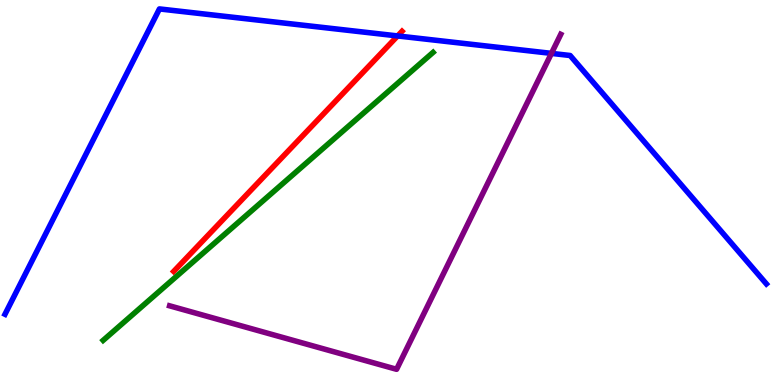[{'lines': ['blue', 'red'], 'intersections': [{'x': 5.13, 'y': 9.07}]}, {'lines': ['green', 'red'], 'intersections': []}, {'lines': ['purple', 'red'], 'intersections': []}, {'lines': ['blue', 'green'], 'intersections': []}, {'lines': ['blue', 'purple'], 'intersections': [{'x': 7.12, 'y': 8.61}]}, {'lines': ['green', 'purple'], 'intersections': []}]